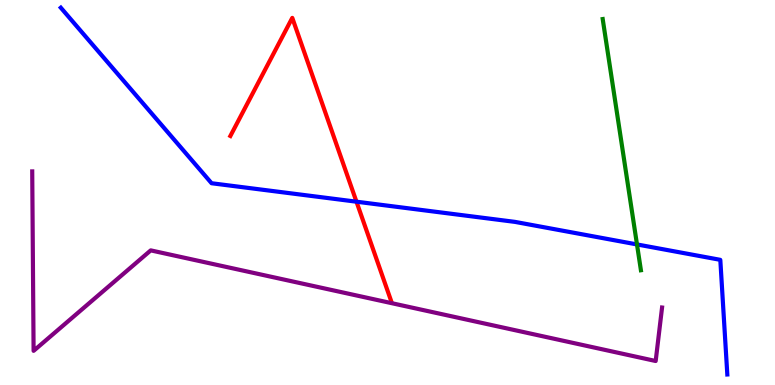[{'lines': ['blue', 'red'], 'intersections': [{'x': 4.6, 'y': 4.76}]}, {'lines': ['green', 'red'], 'intersections': []}, {'lines': ['purple', 'red'], 'intersections': []}, {'lines': ['blue', 'green'], 'intersections': [{'x': 8.22, 'y': 3.65}]}, {'lines': ['blue', 'purple'], 'intersections': []}, {'lines': ['green', 'purple'], 'intersections': []}]